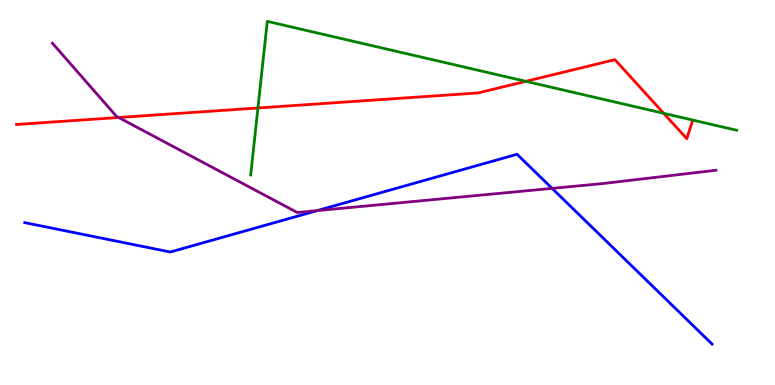[{'lines': ['blue', 'red'], 'intersections': []}, {'lines': ['green', 'red'], 'intersections': [{'x': 3.33, 'y': 7.2}, {'x': 6.78, 'y': 7.89}, {'x': 8.56, 'y': 7.06}]}, {'lines': ['purple', 'red'], 'intersections': [{'x': 1.53, 'y': 6.95}]}, {'lines': ['blue', 'green'], 'intersections': []}, {'lines': ['blue', 'purple'], 'intersections': [{'x': 4.09, 'y': 4.53}, {'x': 7.12, 'y': 5.11}]}, {'lines': ['green', 'purple'], 'intersections': []}]